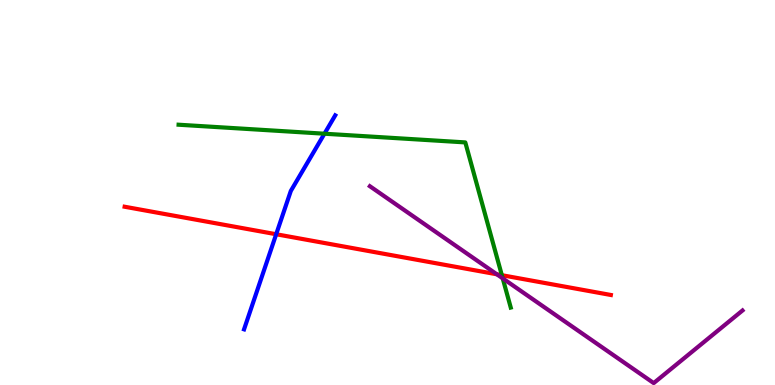[{'lines': ['blue', 'red'], 'intersections': [{'x': 3.56, 'y': 3.92}]}, {'lines': ['green', 'red'], 'intersections': [{'x': 6.48, 'y': 2.85}]}, {'lines': ['purple', 'red'], 'intersections': [{'x': 6.41, 'y': 2.88}]}, {'lines': ['blue', 'green'], 'intersections': [{'x': 4.19, 'y': 6.53}]}, {'lines': ['blue', 'purple'], 'intersections': []}, {'lines': ['green', 'purple'], 'intersections': [{'x': 6.49, 'y': 2.77}]}]